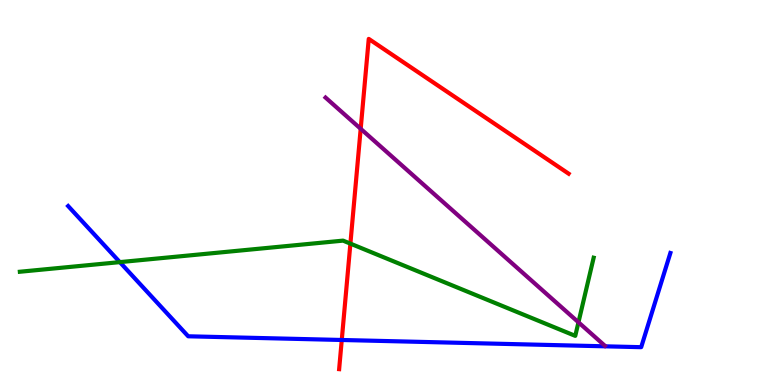[{'lines': ['blue', 'red'], 'intersections': [{'x': 4.41, 'y': 1.17}]}, {'lines': ['green', 'red'], 'intersections': [{'x': 4.52, 'y': 3.67}]}, {'lines': ['purple', 'red'], 'intersections': [{'x': 4.65, 'y': 6.65}]}, {'lines': ['blue', 'green'], 'intersections': [{'x': 1.55, 'y': 3.19}]}, {'lines': ['blue', 'purple'], 'intersections': []}, {'lines': ['green', 'purple'], 'intersections': [{'x': 7.46, 'y': 1.63}]}]